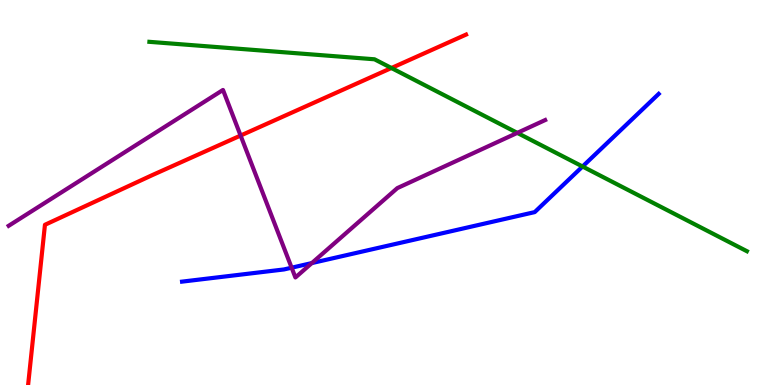[{'lines': ['blue', 'red'], 'intersections': []}, {'lines': ['green', 'red'], 'intersections': [{'x': 5.05, 'y': 8.23}]}, {'lines': ['purple', 'red'], 'intersections': [{'x': 3.1, 'y': 6.48}]}, {'lines': ['blue', 'green'], 'intersections': [{'x': 7.52, 'y': 5.68}]}, {'lines': ['blue', 'purple'], 'intersections': [{'x': 3.76, 'y': 3.05}, {'x': 4.02, 'y': 3.17}]}, {'lines': ['green', 'purple'], 'intersections': [{'x': 6.67, 'y': 6.55}]}]